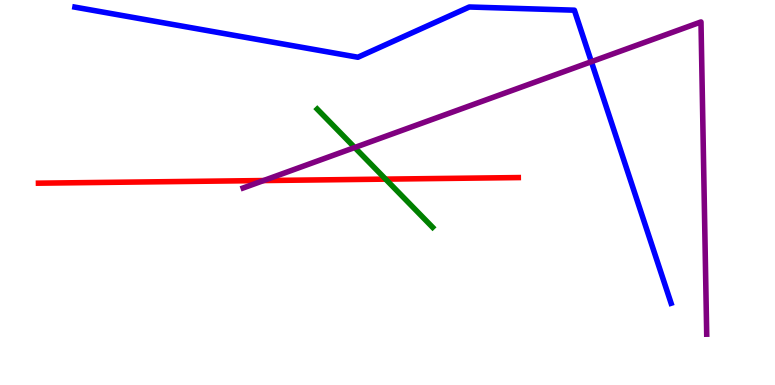[{'lines': ['blue', 'red'], 'intersections': []}, {'lines': ['green', 'red'], 'intersections': [{'x': 4.98, 'y': 5.35}]}, {'lines': ['purple', 'red'], 'intersections': [{'x': 3.4, 'y': 5.31}]}, {'lines': ['blue', 'green'], 'intersections': []}, {'lines': ['blue', 'purple'], 'intersections': [{'x': 7.63, 'y': 8.4}]}, {'lines': ['green', 'purple'], 'intersections': [{'x': 4.58, 'y': 6.17}]}]